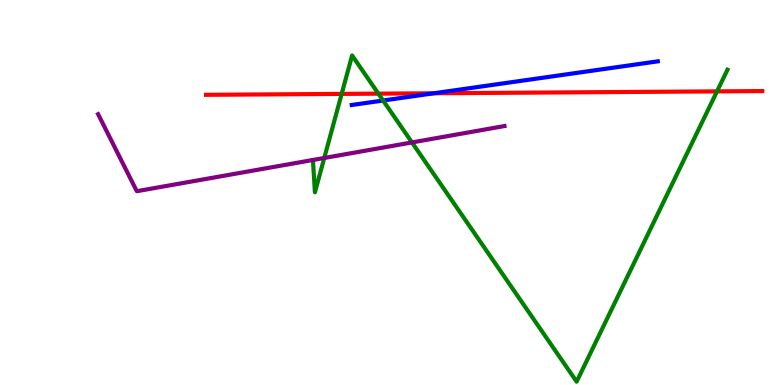[{'lines': ['blue', 'red'], 'intersections': [{'x': 5.6, 'y': 7.58}]}, {'lines': ['green', 'red'], 'intersections': [{'x': 4.41, 'y': 7.56}, {'x': 4.88, 'y': 7.57}, {'x': 9.25, 'y': 7.63}]}, {'lines': ['purple', 'red'], 'intersections': []}, {'lines': ['blue', 'green'], 'intersections': [{'x': 4.94, 'y': 7.39}]}, {'lines': ['blue', 'purple'], 'intersections': []}, {'lines': ['green', 'purple'], 'intersections': [{'x': 4.18, 'y': 5.9}, {'x': 5.32, 'y': 6.3}]}]